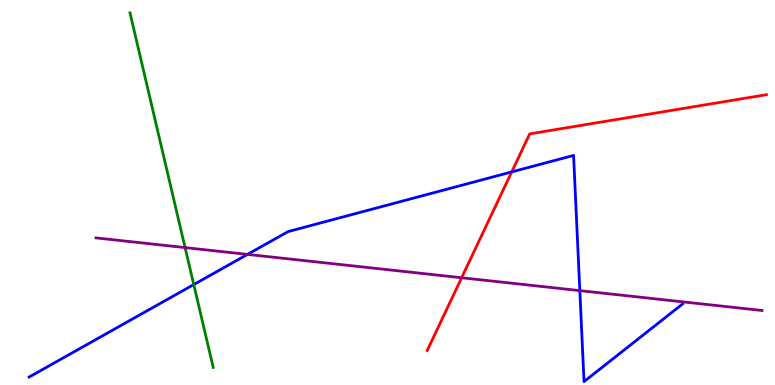[{'lines': ['blue', 'red'], 'intersections': [{'x': 6.6, 'y': 5.53}]}, {'lines': ['green', 'red'], 'intersections': []}, {'lines': ['purple', 'red'], 'intersections': [{'x': 5.96, 'y': 2.79}]}, {'lines': ['blue', 'green'], 'intersections': [{'x': 2.5, 'y': 2.61}]}, {'lines': ['blue', 'purple'], 'intersections': [{'x': 3.19, 'y': 3.39}, {'x': 7.48, 'y': 2.45}]}, {'lines': ['green', 'purple'], 'intersections': [{'x': 2.39, 'y': 3.57}]}]